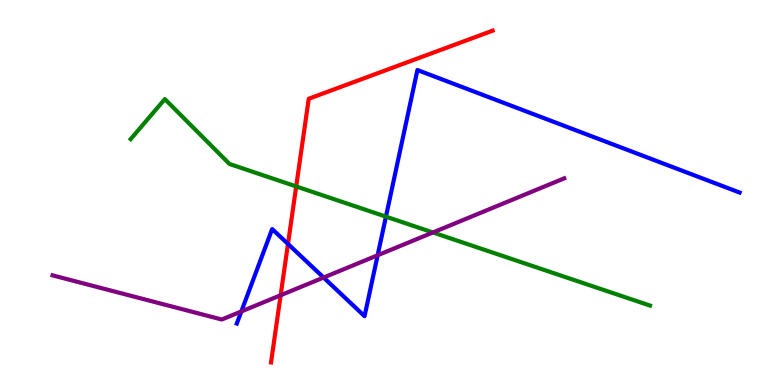[{'lines': ['blue', 'red'], 'intersections': [{'x': 3.72, 'y': 3.66}]}, {'lines': ['green', 'red'], 'intersections': [{'x': 3.82, 'y': 5.16}]}, {'lines': ['purple', 'red'], 'intersections': [{'x': 3.62, 'y': 2.33}]}, {'lines': ['blue', 'green'], 'intersections': [{'x': 4.98, 'y': 4.37}]}, {'lines': ['blue', 'purple'], 'intersections': [{'x': 3.11, 'y': 1.91}, {'x': 4.18, 'y': 2.79}, {'x': 4.87, 'y': 3.37}]}, {'lines': ['green', 'purple'], 'intersections': [{'x': 5.59, 'y': 3.96}]}]